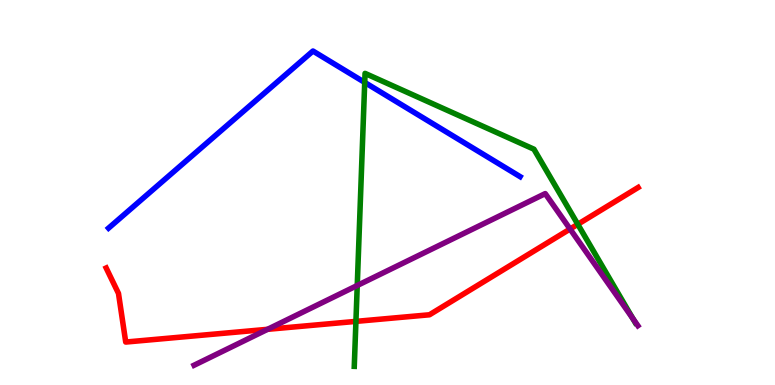[{'lines': ['blue', 'red'], 'intersections': []}, {'lines': ['green', 'red'], 'intersections': [{'x': 4.59, 'y': 1.65}, {'x': 7.46, 'y': 4.17}]}, {'lines': ['purple', 'red'], 'intersections': [{'x': 3.45, 'y': 1.45}, {'x': 7.36, 'y': 4.05}]}, {'lines': ['blue', 'green'], 'intersections': [{'x': 4.71, 'y': 7.86}]}, {'lines': ['blue', 'purple'], 'intersections': []}, {'lines': ['green', 'purple'], 'intersections': [{'x': 4.61, 'y': 2.58}, {'x': 8.17, 'y': 1.73}]}]